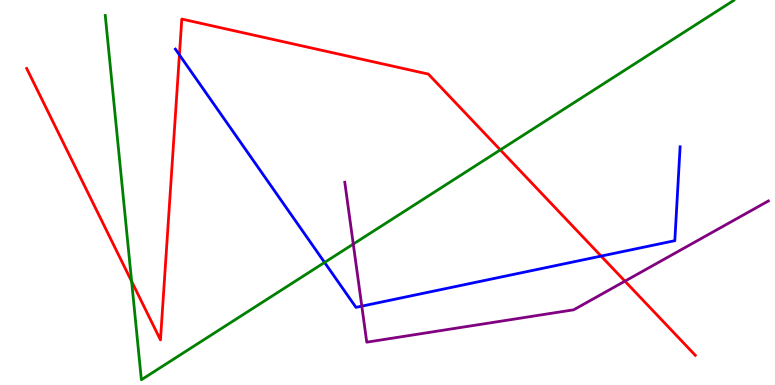[{'lines': ['blue', 'red'], 'intersections': [{'x': 2.32, 'y': 8.57}, {'x': 7.76, 'y': 3.35}]}, {'lines': ['green', 'red'], 'intersections': [{'x': 1.7, 'y': 2.69}, {'x': 6.46, 'y': 6.11}]}, {'lines': ['purple', 'red'], 'intersections': [{'x': 8.06, 'y': 2.7}]}, {'lines': ['blue', 'green'], 'intersections': [{'x': 4.19, 'y': 3.18}]}, {'lines': ['blue', 'purple'], 'intersections': [{'x': 4.67, 'y': 2.05}]}, {'lines': ['green', 'purple'], 'intersections': [{'x': 4.56, 'y': 3.66}]}]